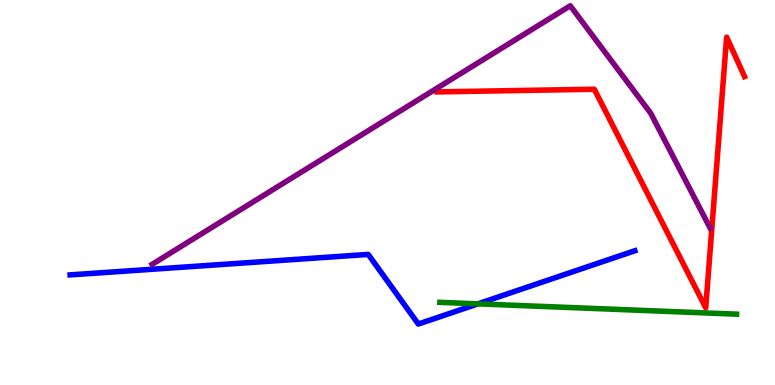[{'lines': ['blue', 'red'], 'intersections': []}, {'lines': ['green', 'red'], 'intersections': []}, {'lines': ['purple', 'red'], 'intersections': []}, {'lines': ['blue', 'green'], 'intersections': [{'x': 6.17, 'y': 2.11}]}, {'lines': ['blue', 'purple'], 'intersections': []}, {'lines': ['green', 'purple'], 'intersections': []}]